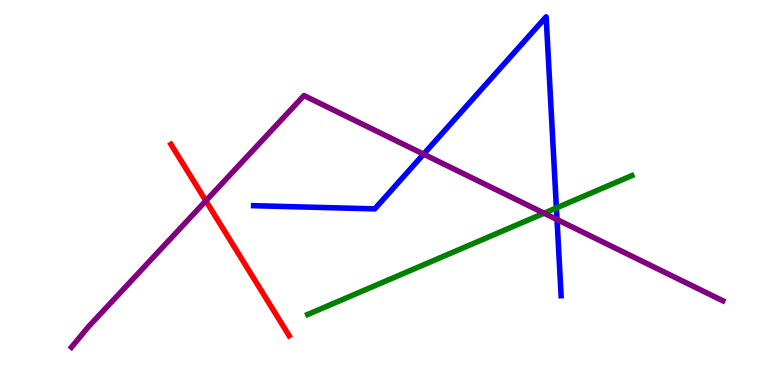[{'lines': ['blue', 'red'], 'intersections': []}, {'lines': ['green', 'red'], 'intersections': []}, {'lines': ['purple', 'red'], 'intersections': [{'x': 2.66, 'y': 4.78}]}, {'lines': ['blue', 'green'], 'intersections': [{'x': 7.18, 'y': 4.6}]}, {'lines': ['blue', 'purple'], 'intersections': [{'x': 5.47, 'y': 6.0}, {'x': 7.19, 'y': 4.3}]}, {'lines': ['green', 'purple'], 'intersections': [{'x': 7.02, 'y': 4.46}]}]